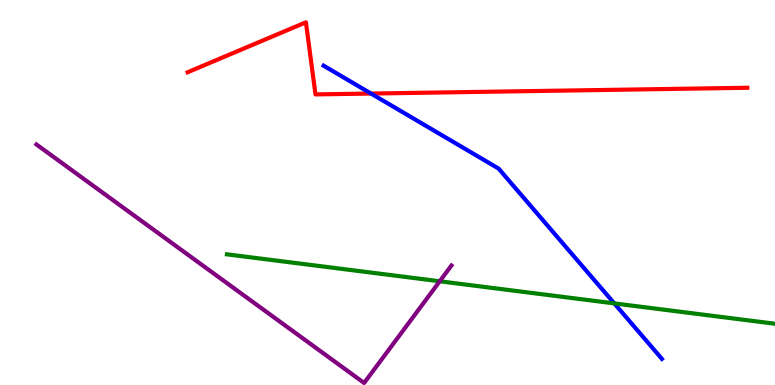[{'lines': ['blue', 'red'], 'intersections': [{'x': 4.79, 'y': 7.57}]}, {'lines': ['green', 'red'], 'intersections': []}, {'lines': ['purple', 'red'], 'intersections': []}, {'lines': ['blue', 'green'], 'intersections': [{'x': 7.93, 'y': 2.12}]}, {'lines': ['blue', 'purple'], 'intersections': []}, {'lines': ['green', 'purple'], 'intersections': [{'x': 5.67, 'y': 2.69}]}]